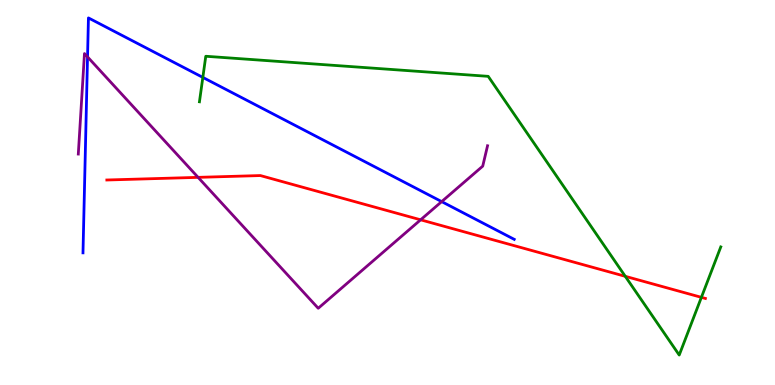[{'lines': ['blue', 'red'], 'intersections': []}, {'lines': ['green', 'red'], 'intersections': [{'x': 8.07, 'y': 2.82}, {'x': 9.05, 'y': 2.28}]}, {'lines': ['purple', 'red'], 'intersections': [{'x': 2.56, 'y': 5.39}, {'x': 5.43, 'y': 4.29}]}, {'lines': ['blue', 'green'], 'intersections': [{'x': 2.62, 'y': 7.99}]}, {'lines': ['blue', 'purple'], 'intersections': [{'x': 1.13, 'y': 8.52}, {'x': 5.7, 'y': 4.76}]}, {'lines': ['green', 'purple'], 'intersections': []}]